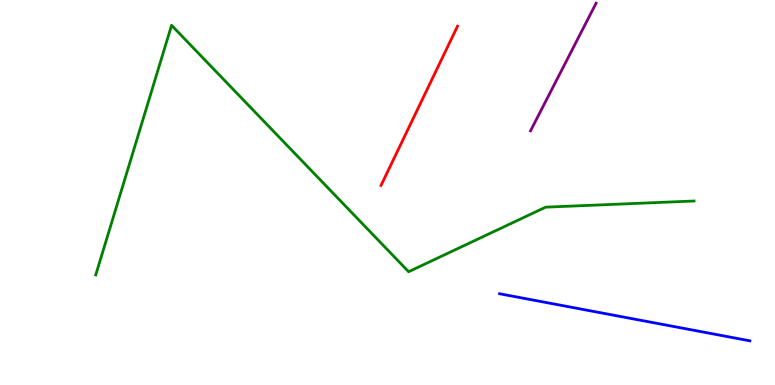[{'lines': ['blue', 'red'], 'intersections': []}, {'lines': ['green', 'red'], 'intersections': []}, {'lines': ['purple', 'red'], 'intersections': []}, {'lines': ['blue', 'green'], 'intersections': []}, {'lines': ['blue', 'purple'], 'intersections': []}, {'lines': ['green', 'purple'], 'intersections': []}]